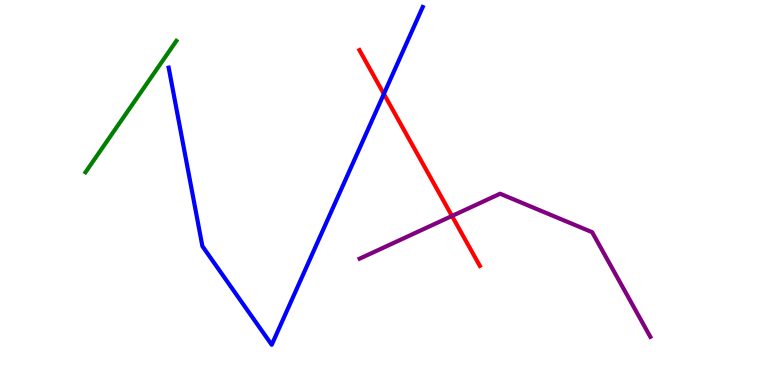[{'lines': ['blue', 'red'], 'intersections': [{'x': 4.95, 'y': 7.56}]}, {'lines': ['green', 'red'], 'intersections': []}, {'lines': ['purple', 'red'], 'intersections': [{'x': 5.83, 'y': 4.39}]}, {'lines': ['blue', 'green'], 'intersections': []}, {'lines': ['blue', 'purple'], 'intersections': []}, {'lines': ['green', 'purple'], 'intersections': []}]